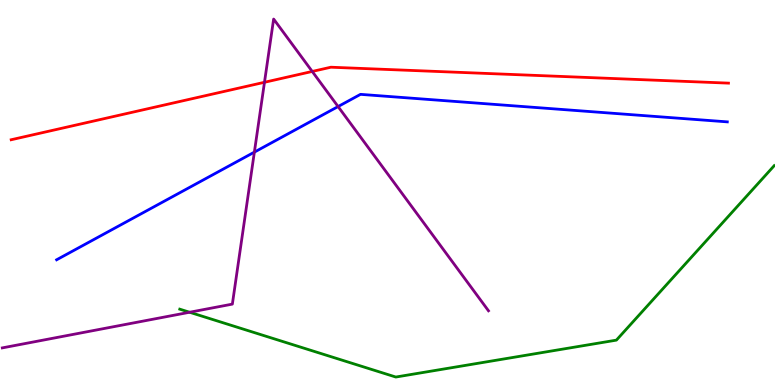[{'lines': ['blue', 'red'], 'intersections': []}, {'lines': ['green', 'red'], 'intersections': []}, {'lines': ['purple', 'red'], 'intersections': [{'x': 3.41, 'y': 7.86}, {'x': 4.03, 'y': 8.14}]}, {'lines': ['blue', 'green'], 'intersections': []}, {'lines': ['blue', 'purple'], 'intersections': [{'x': 3.28, 'y': 6.05}, {'x': 4.36, 'y': 7.23}]}, {'lines': ['green', 'purple'], 'intersections': [{'x': 2.45, 'y': 1.89}]}]